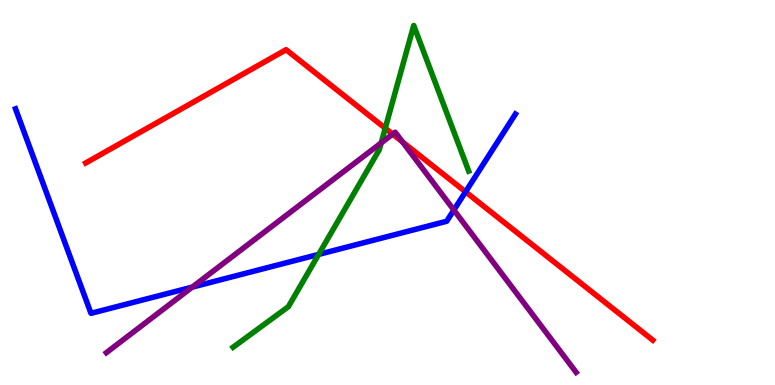[{'lines': ['blue', 'red'], 'intersections': [{'x': 6.01, 'y': 5.02}]}, {'lines': ['green', 'red'], 'intersections': [{'x': 4.97, 'y': 6.67}]}, {'lines': ['purple', 'red'], 'intersections': [{'x': 5.07, 'y': 6.52}, {'x': 5.19, 'y': 6.31}]}, {'lines': ['blue', 'green'], 'intersections': [{'x': 4.11, 'y': 3.39}]}, {'lines': ['blue', 'purple'], 'intersections': [{'x': 2.48, 'y': 2.54}, {'x': 5.86, 'y': 4.54}]}, {'lines': ['green', 'purple'], 'intersections': [{'x': 4.92, 'y': 6.29}]}]